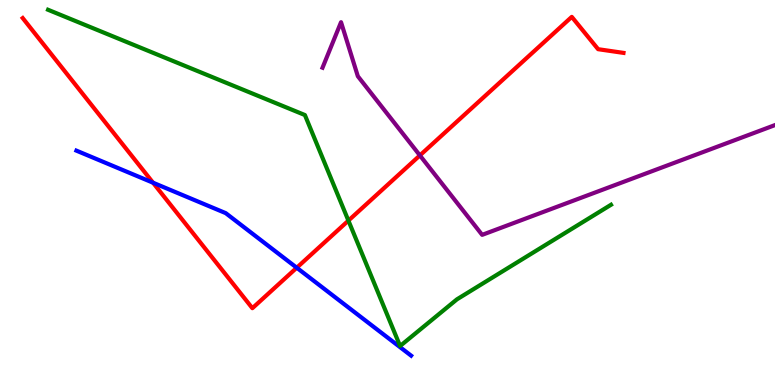[{'lines': ['blue', 'red'], 'intersections': [{'x': 1.97, 'y': 5.25}, {'x': 3.83, 'y': 3.05}]}, {'lines': ['green', 'red'], 'intersections': [{'x': 4.5, 'y': 4.27}]}, {'lines': ['purple', 'red'], 'intersections': [{'x': 5.42, 'y': 5.96}]}, {'lines': ['blue', 'green'], 'intersections': []}, {'lines': ['blue', 'purple'], 'intersections': []}, {'lines': ['green', 'purple'], 'intersections': []}]